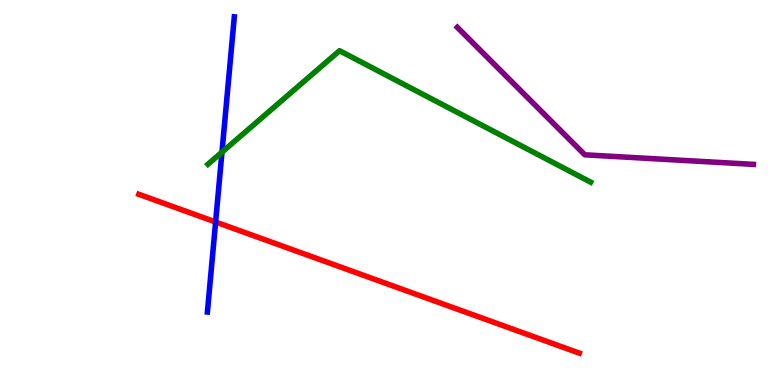[{'lines': ['blue', 'red'], 'intersections': [{'x': 2.78, 'y': 4.23}]}, {'lines': ['green', 'red'], 'intersections': []}, {'lines': ['purple', 'red'], 'intersections': []}, {'lines': ['blue', 'green'], 'intersections': [{'x': 2.86, 'y': 6.05}]}, {'lines': ['blue', 'purple'], 'intersections': []}, {'lines': ['green', 'purple'], 'intersections': []}]